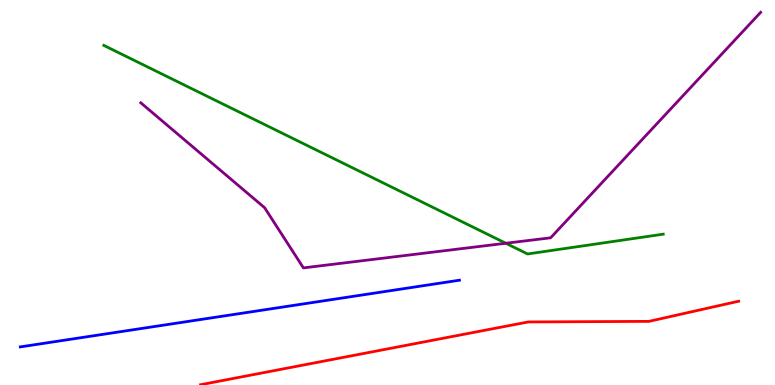[{'lines': ['blue', 'red'], 'intersections': []}, {'lines': ['green', 'red'], 'intersections': []}, {'lines': ['purple', 'red'], 'intersections': []}, {'lines': ['blue', 'green'], 'intersections': []}, {'lines': ['blue', 'purple'], 'intersections': []}, {'lines': ['green', 'purple'], 'intersections': [{'x': 6.53, 'y': 3.68}]}]